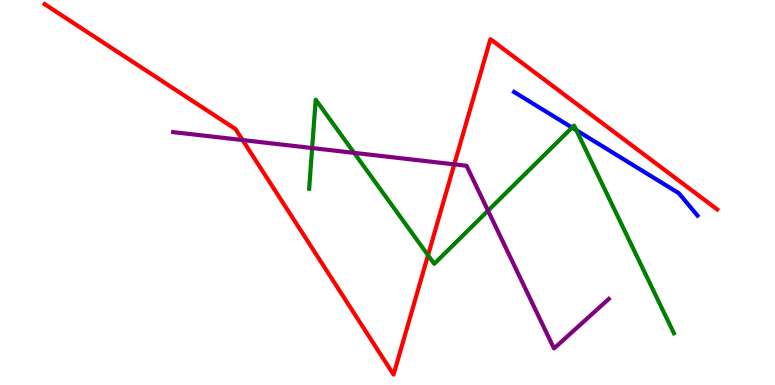[{'lines': ['blue', 'red'], 'intersections': []}, {'lines': ['green', 'red'], 'intersections': [{'x': 5.52, 'y': 3.37}]}, {'lines': ['purple', 'red'], 'intersections': [{'x': 3.13, 'y': 6.36}, {'x': 5.86, 'y': 5.73}]}, {'lines': ['blue', 'green'], 'intersections': [{'x': 7.38, 'y': 6.69}, {'x': 7.44, 'y': 6.62}]}, {'lines': ['blue', 'purple'], 'intersections': []}, {'lines': ['green', 'purple'], 'intersections': [{'x': 4.03, 'y': 6.15}, {'x': 4.57, 'y': 6.03}, {'x': 6.3, 'y': 4.53}]}]